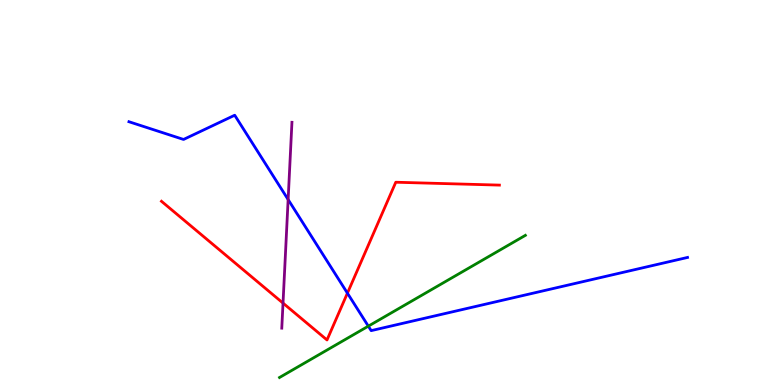[{'lines': ['blue', 'red'], 'intersections': [{'x': 4.48, 'y': 2.39}]}, {'lines': ['green', 'red'], 'intersections': []}, {'lines': ['purple', 'red'], 'intersections': [{'x': 3.65, 'y': 2.13}]}, {'lines': ['blue', 'green'], 'intersections': [{'x': 4.75, 'y': 1.53}]}, {'lines': ['blue', 'purple'], 'intersections': [{'x': 3.72, 'y': 4.82}]}, {'lines': ['green', 'purple'], 'intersections': []}]